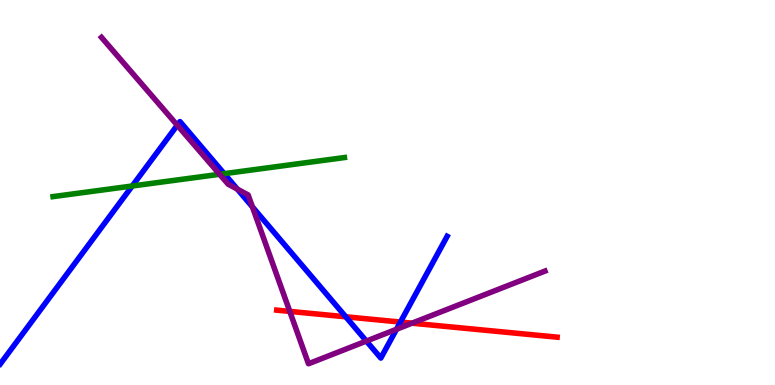[{'lines': ['blue', 'red'], 'intersections': [{'x': 4.46, 'y': 1.77}, {'x': 5.17, 'y': 1.63}]}, {'lines': ['green', 'red'], 'intersections': []}, {'lines': ['purple', 'red'], 'intersections': [{'x': 3.74, 'y': 1.91}, {'x': 5.32, 'y': 1.61}]}, {'lines': ['blue', 'green'], 'intersections': [{'x': 1.71, 'y': 5.17}, {'x': 2.89, 'y': 5.49}]}, {'lines': ['blue', 'purple'], 'intersections': [{'x': 2.29, 'y': 6.75}, {'x': 3.06, 'y': 5.09}, {'x': 3.26, 'y': 4.63}, {'x': 4.73, 'y': 1.14}, {'x': 5.12, 'y': 1.45}]}, {'lines': ['green', 'purple'], 'intersections': [{'x': 2.83, 'y': 5.47}]}]